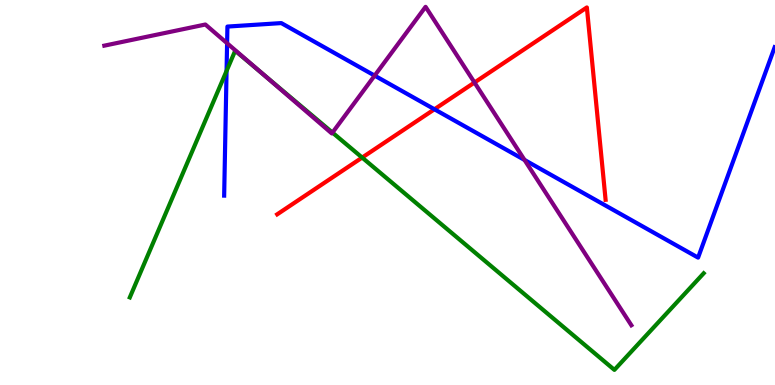[{'lines': ['blue', 'red'], 'intersections': [{'x': 5.61, 'y': 7.16}]}, {'lines': ['green', 'red'], 'intersections': [{'x': 4.67, 'y': 5.91}]}, {'lines': ['purple', 'red'], 'intersections': [{'x': 6.12, 'y': 7.86}]}, {'lines': ['blue', 'green'], 'intersections': [{'x': 2.92, 'y': 8.16}]}, {'lines': ['blue', 'purple'], 'intersections': [{'x': 2.93, 'y': 8.88}, {'x': 4.83, 'y': 8.04}, {'x': 6.77, 'y': 5.85}]}, {'lines': ['green', 'purple'], 'intersections': [{'x': 3.37, 'y': 8.11}, {'x': 4.29, 'y': 6.56}]}]